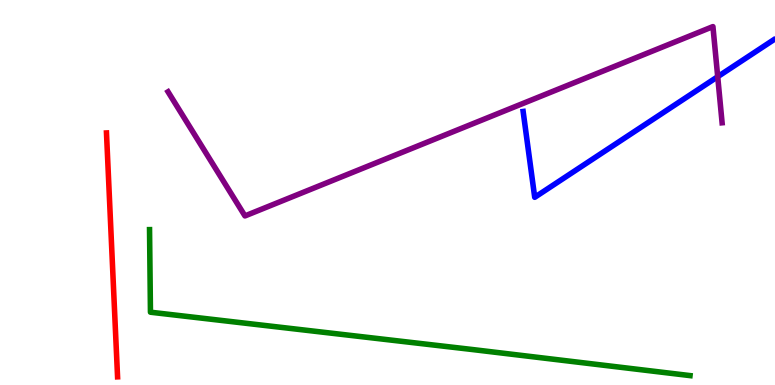[{'lines': ['blue', 'red'], 'intersections': []}, {'lines': ['green', 'red'], 'intersections': []}, {'lines': ['purple', 'red'], 'intersections': []}, {'lines': ['blue', 'green'], 'intersections': []}, {'lines': ['blue', 'purple'], 'intersections': [{'x': 9.26, 'y': 8.01}]}, {'lines': ['green', 'purple'], 'intersections': []}]